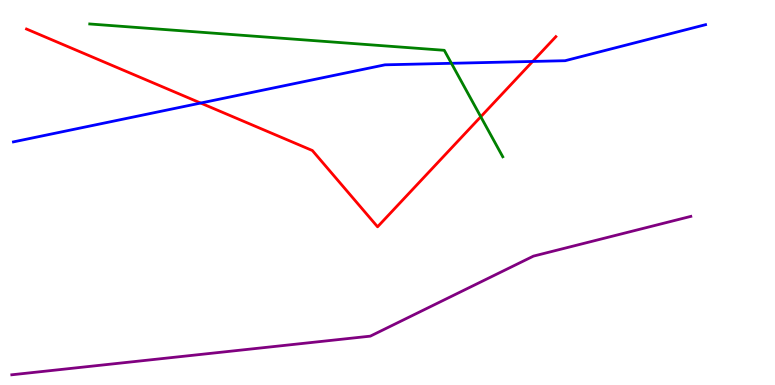[{'lines': ['blue', 'red'], 'intersections': [{'x': 2.59, 'y': 7.32}, {'x': 6.87, 'y': 8.4}]}, {'lines': ['green', 'red'], 'intersections': [{'x': 6.2, 'y': 6.97}]}, {'lines': ['purple', 'red'], 'intersections': []}, {'lines': ['blue', 'green'], 'intersections': [{'x': 5.82, 'y': 8.36}]}, {'lines': ['blue', 'purple'], 'intersections': []}, {'lines': ['green', 'purple'], 'intersections': []}]